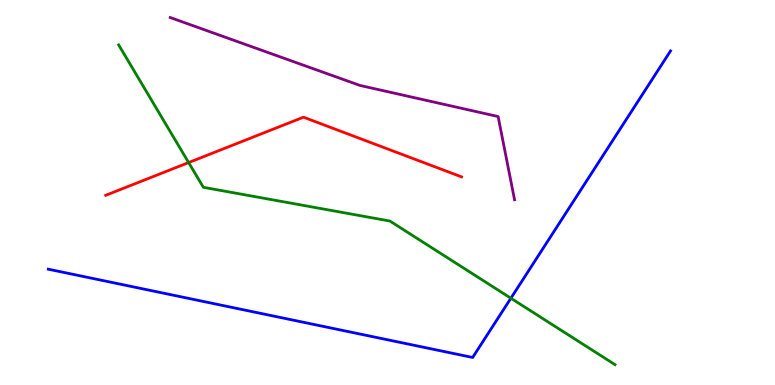[{'lines': ['blue', 'red'], 'intersections': []}, {'lines': ['green', 'red'], 'intersections': [{'x': 2.43, 'y': 5.78}]}, {'lines': ['purple', 'red'], 'intersections': []}, {'lines': ['blue', 'green'], 'intersections': [{'x': 6.59, 'y': 2.25}]}, {'lines': ['blue', 'purple'], 'intersections': []}, {'lines': ['green', 'purple'], 'intersections': []}]